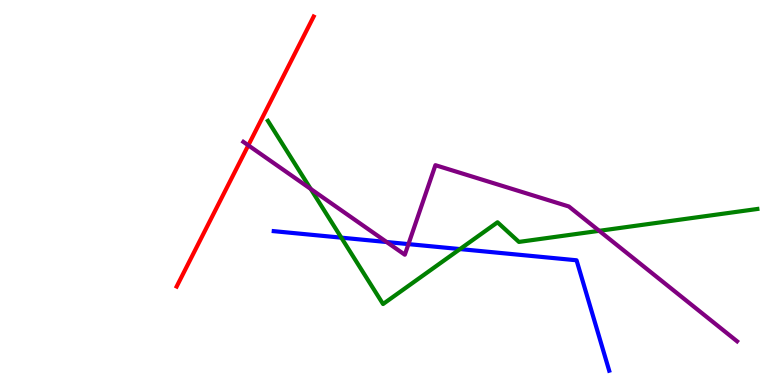[{'lines': ['blue', 'red'], 'intersections': []}, {'lines': ['green', 'red'], 'intersections': []}, {'lines': ['purple', 'red'], 'intersections': [{'x': 3.2, 'y': 6.23}]}, {'lines': ['blue', 'green'], 'intersections': [{'x': 4.4, 'y': 3.83}, {'x': 5.94, 'y': 3.53}]}, {'lines': ['blue', 'purple'], 'intersections': [{'x': 4.99, 'y': 3.71}, {'x': 5.27, 'y': 3.66}]}, {'lines': ['green', 'purple'], 'intersections': [{'x': 4.01, 'y': 5.09}, {'x': 7.73, 'y': 4.0}]}]